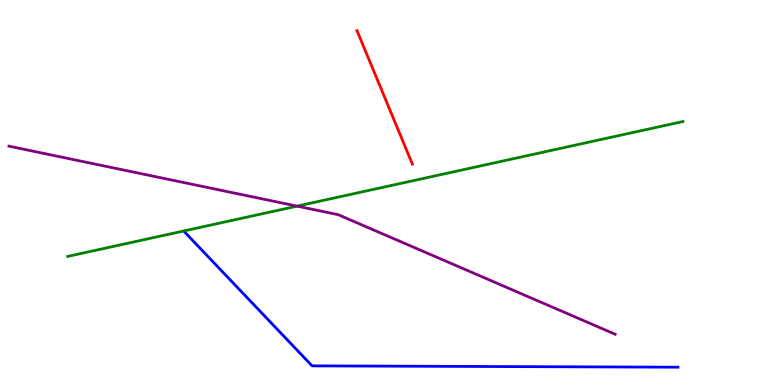[{'lines': ['blue', 'red'], 'intersections': []}, {'lines': ['green', 'red'], 'intersections': []}, {'lines': ['purple', 'red'], 'intersections': []}, {'lines': ['blue', 'green'], 'intersections': []}, {'lines': ['blue', 'purple'], 'intersections': []}, {'lines': ['green', 'purple'], 'intersections': [{'x': 3.83, 'y': 4.65}]}]